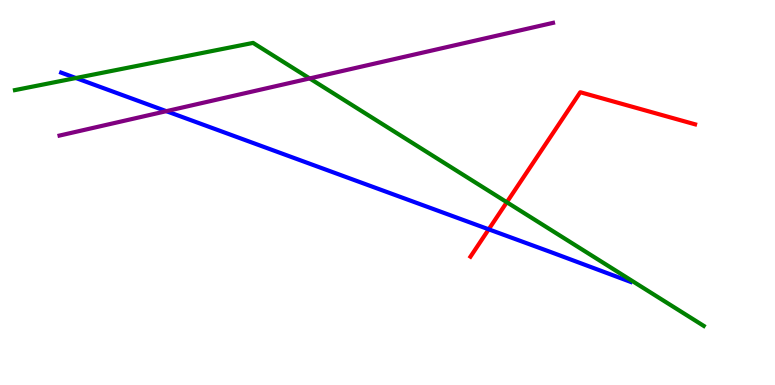[{'lines': ['blue', 'red'], 'intersections': [{'x': 6.31, 'y': 4.04}]}, {'lines': ['green', 'red'], 'intersections': [{'x': 6.54, 'y': 4.75}]}, {'lines': ['purple', 'red'], 'intersections': []}, {'lines': ['blue', 'green'], 'intersections': [{'x': 0.979, 'y': 7.97}]}, {'lines': ['blue', 'purple'], 'intersections': [{'x': 2.15, 'y': 7.11}]}, {'lines': ['green', 'purple'], 'intersections': [{'x': 4.0, 'y': 7.96}]}]